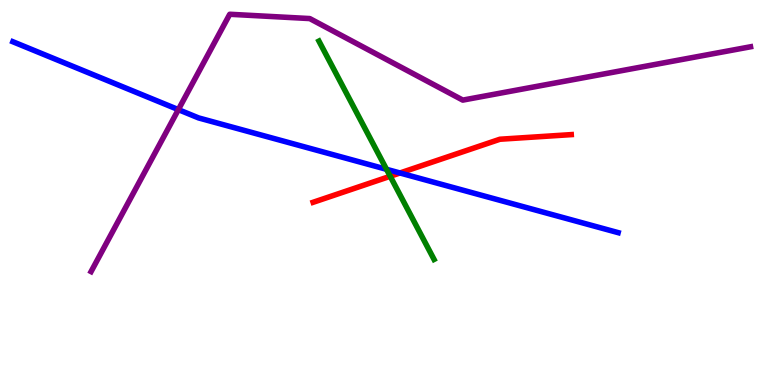[{'lines': ['blue', 'red'], 'intersections': [{'x': 5.16, 'y': 5.51}]}, {'lines': ['green', 'red'], 'intersections': [{'x': 5.03, 'y': 5.42}]}, {'lines': ['purple', 'red'], 'intersections': []}, {'lines': ['blue', 'green'], 'intersections': [{'x': 4.99, 'y': 5.6}]}, {'lines': ['blue', 'purple'], 'intersections': [{'x': 2.3, 'y': 7.15}]}, {'lines': ['green', 'purple'], 'intersections': []}]